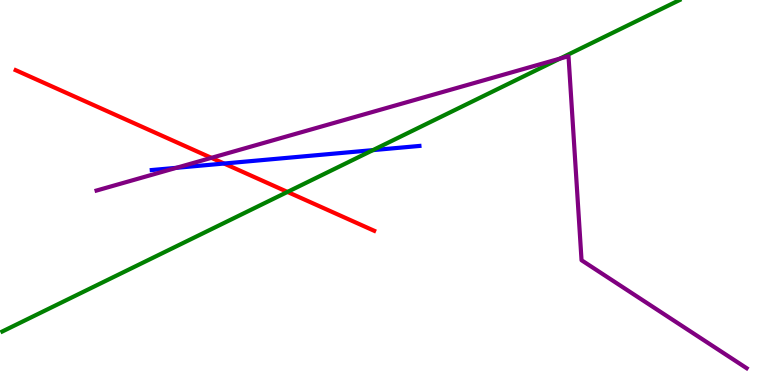[{'lines': ['blue', 'red'], 'intersections': [{'x': 2.89, 'y': 5.75}]}, {'lines': ['green', 'red'], 'intersections': [{'x': 3.71, 'y': 5.01}]}, {'lines': ['purple', 'red'], 'intersections': [{'x': 2.73, 'y': 5.9}]}, {'lines': ['blue', 'green'], 'intersections': [{'x': 4.81, 'y': 6.1}]}, {'lines': ['blue', 'purple'], 'intersections': [{'x': 2.28, 'y': 5.64}]}, {'lines': ['green', 'purple'], 'intersections': [{'x': 7.22, 'y': 8.48}]}]